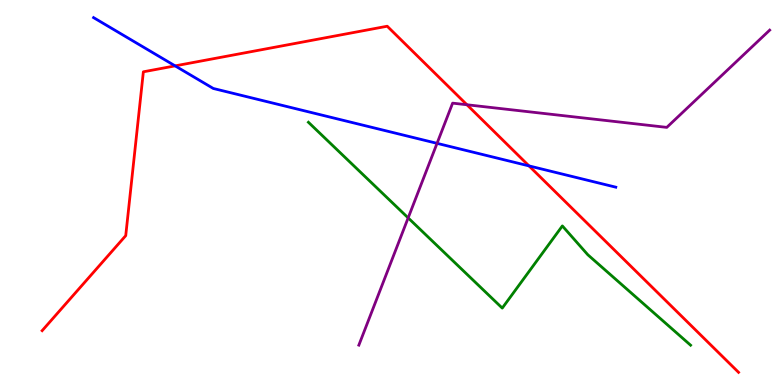[{'lines': ['blue', 'red'], 'intersections': [{'x': 2.26, 'y': 8.29}, {'x': 6.83, 'y': 5.69}]}, {'lines': ['green', 'red'], 'intersections': []}, {'lines': ['purple', 'red'], 'intersections': [{'x': 6.02, 'y': 7.28}]}, {'lines': ['blue', 'green'], 'intersections': []}, {'lines': ['blue', 'purple'], 'intersections': [{'x': 5.64, 'y': 6.28}]}, {'lines': ['green', 'purple'], 'intersections': [{'x': 5.27, 'y': 4.34}]}]